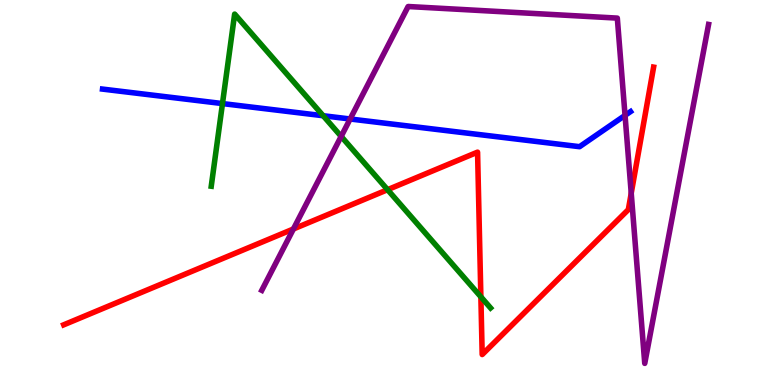[{'lines': ['blue', 'red'], 'intersections': []}, {'lines': ['green', 'red'], 'intersections': [{'x': 5.0, 'y': 5.07}, {'x': 6.2, 'y': 2.29}]}, {'lines': ['purple', 'red'], 'intersections': [{'x': 3.79, 'y': 4.05}, {'x': 8.14, 'y': 4.98}]}, {'lines': ['blue', 'green'], 'intersections': [{'x': 2.87, 'y': 7.31}, {'x': 4.17, 'y': 6.99}]}, {'lines': ['blue', 'purple'], 'intersections': [{'x': 4.52, 'y': 6.91}, {'x': 8.07, 'y': 7.0}]}, {'lines': ['green', 'purple'], 'intersections': [{'x': 4.4, 'y': 6.46}]}]